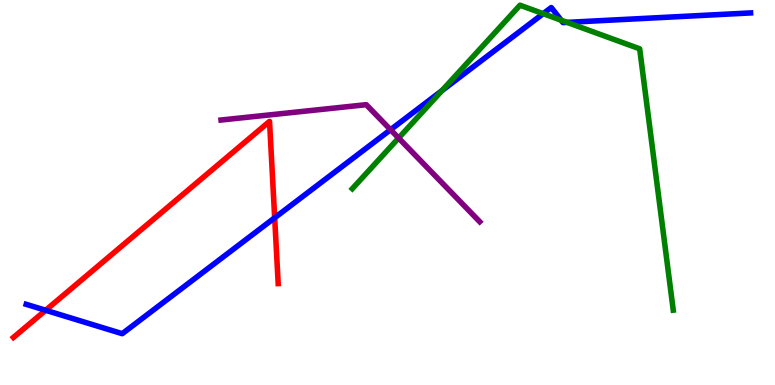[{'lines': ['blue', 'red'], 'intersections': [{'x': 0.589, 'y': 1.94}, {'x': 3.54, 'y': 4.34}]}, {'lines': ['green', 'red'], 'intersections': []}, {'lines': ['purple', 'red'], 'intersections': []}, {'lines': ['blue', 'green'], 'intersections': [{'x': 5.7, 'y': 7.65}, {'x': 7.01, 'y': 9.64}, {'x': 7.24, 'y': 9.48}, {'x': 7.32, 'y': 9.42}]}, {'lines': ['blue', 'purple'], 'intersections': [{'x': 5.04, 'y': 6.63}]}, {'lines': ['green', 'purple'], 'intersections': [{'x': 5.14, 'y': 6.41}]}]